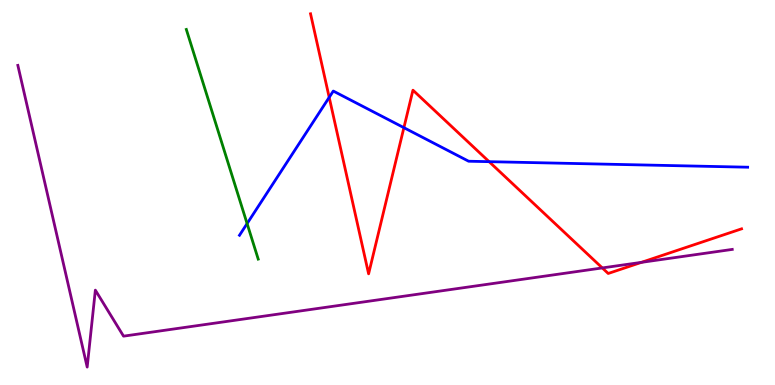[{'lines': ['blue', 'red'], 'intersections': [{'x': 4.25, 'y': 7.47}, {'x': 5.21, 'y': 6.68}, {'x': 6.31, 'y': 5.8}]}, {'lines': ['green', 'red'], 'intersections': []}, {'lines': ['purple', 'red'], 'intersections': [{'x': 7.77, 'y': 3.04}, {'x': 8.28, 'y': 3.19}]}, {'lines': ['blue', 'green'], 'intersections': [{'x': 3.19, 'y': 4.19}]}, {'lines': ['blue', 'purple'], 'intersections': []}, {'lines': ['green', 'purple'], 'intersections': []}]